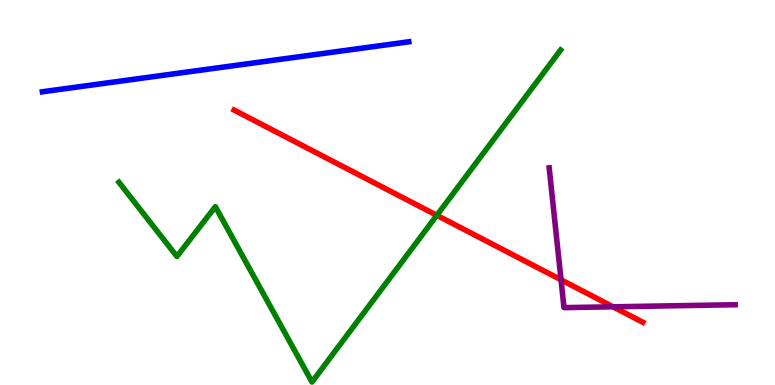[{'lines': ['blue', 'red'], 'intersections': []}, {'lines': ['green', 'red'], 'intersections': [{'x': 5.64, 'y': 4.41}]}, {'lines': ['purple', 'red'], 'intersections': [{'x': 7.24, 'y': 2.73}, {'x': 7.91, 'y': 2.03}]}, {'lines': ['blue', 'green'], 'intersections': []}, {'lines': ['blue', 'purple'], 'intersections': []}, {'lines': ['green', 'purple'], 'intersections': []}]